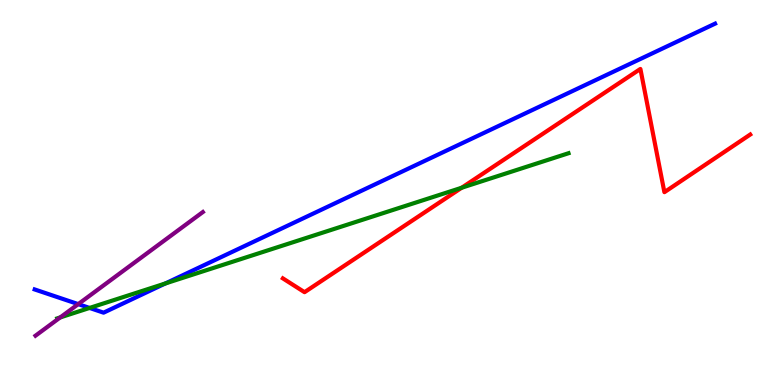[{'lines': ['blue', 'red'], 'intersections': []}, {'lines': ['green', 'red'], 'intersections': [{'x': 5.96, 'y': 5.12}]}, {'lines': ['purple', 'red'], 'intersections': []}, {'lines': ['blue', 'green'], 'intersections': [{'x': 1.16, 'y': 2.0}, {'x': 2.13, 'y': 2.64}]}, {'lines': ['blue', 'purple'], 'intersections': [{'x': 1.01, 'y': 2.1}]}, {'lines': ['green', 'purple'], 'intersections': [{'x': 0.777, 'y': 1.76}]}]